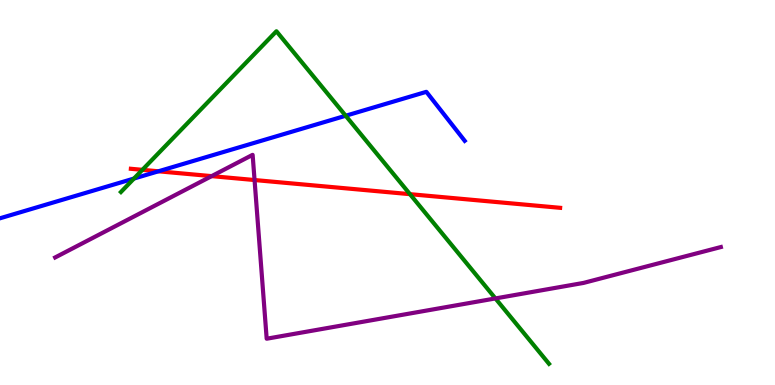[{'lines': ['blue', 'red'], 'intersections': [{'x': 2.04, 'y': 5.55}]}, {'lines': ['green', 'red'], 'intersections': [{'x': 1.84, 'y': 5.59}, {'x': 5.29, 'y': 4.96}]}, {'lines': ['purple', 'red'], 'intersections': [{'x': 2.73, 'y': 5.43}, {'x': 3.28, 'y': 5.32}]}, {'lines': ['blue', 'green'], 'intersections': [{'x': 1.73, 'y': 5.36}, {'x': 4.46, 'y': 6.99}]}, {'lines': ['blue', 'purple'], 'intersections': []}, {'lines': ['green', 'purple'], 'intersections': [{'x': 6.39, 'y': 2.25}]}]